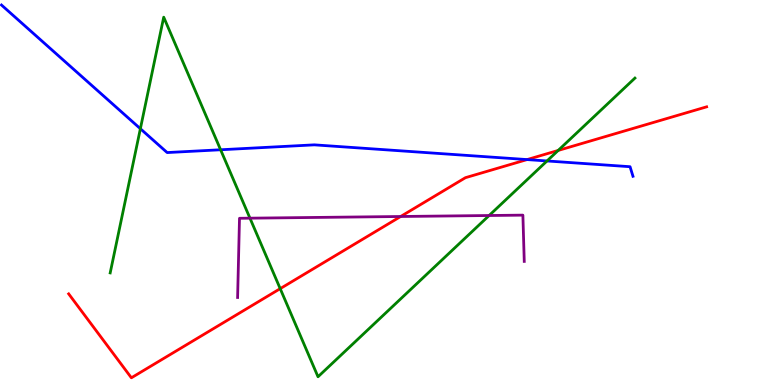[{'lines': ['blue', 'red'], 'intersections': [{'x': 6.8, 'y': 5.86}]}, {'lines': ['green', 'red'], 'intersections': [{'x': 3.62, 'y': 2.5}, {'x': 7.2, 'y': 6.09}]}, {'lines': ['purple', 'red'], 'intersections': [{'x': 5.17, 'y': 4.38}]}, {'lines': ['blue', 'green'], 'intersections': [{'x': 1.81, 'y': 6.66}, {'x': 2.85, 'y': 6.11}, {'x': 7.06, 'y': 5.82}]}, {'lines': ['blue', 'purple'], 'intersections': []}, {'lines': ['green', 'purple'], 'intersections': [{'x': 3.23, 'y': 4.33}, {'x': 6.31, 'y': 4.4}]}]